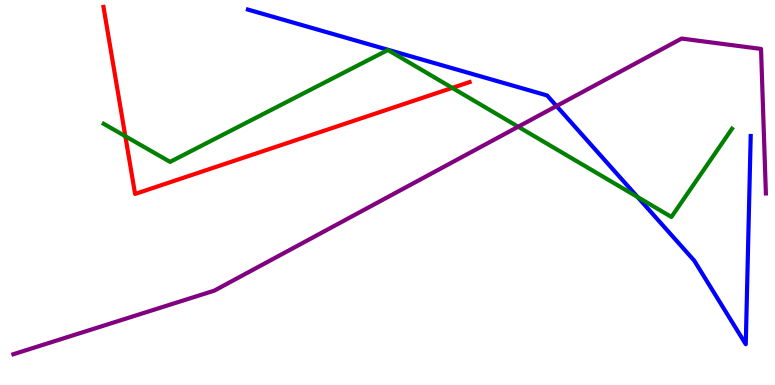[{'lines': ['blue', 'red'], 'intersections': []}, {'lines': ['green', 'red'], 'intersections': [{'x': 1.62, 'y': 6.46}, {'x': 5.84, 'y': 7.72}]}, {'lines': ['purple', 'red'], 'intersections': []}, {'lines': ['blue', 'green'], 'intersections': [{'x': 8.23, 'y': 4.88}]}, {'lines': ['blue', 'purple'], 'intersections': [{'x': 7.18, 'y': 7.25}]}, {'lines': ['green', 'purple'], 'intersections': [{'x': 6.69, 'y': 6.71}]}]